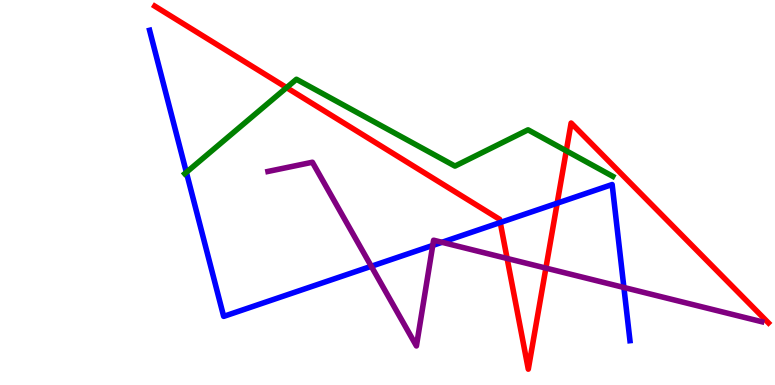[{'lines': ['blue', 'red'], 'intersections': [{'x': 6.45, 'y': 4.22}, {'x': 7.19, 'y': 4.72}]}, {'lines': ['green', 'red'], 'intersections': [{'x': 3.7, 'y': 7.72}, {'x': 7.31, 'y': 6.08}]}, {'lines': ['purple', 'red'], 'intersections': [{'x': 6.54, 'y': 3.29}, {'x': 7.04, 'y': 3.04}]}, {'lines': ['blue', 'green'], 'intersections': [{'x': 2.4, 'y': 5.52}]}, {'lines': ['blue', 'purple'], 'intersections': [{'x': 4.79, 'y': 3.08}, {'x': 5.58, 'y': 3.63}, {'x': 5.7, 'y': 3.71}, {'x': 8.05, 'y': 2.53}]}, {'lines': ['green', 'purple'], 'intersections': []}]